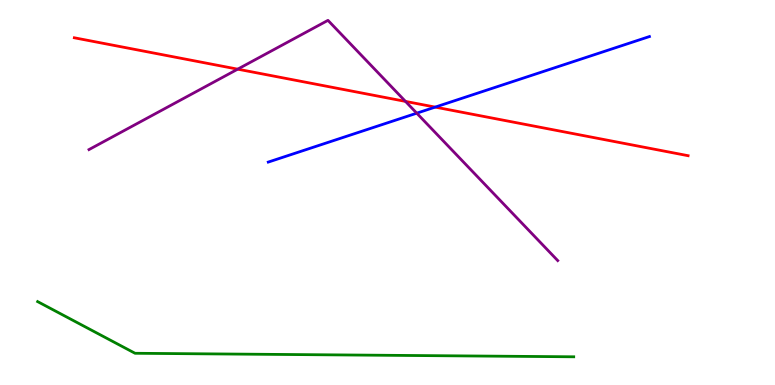[{'lines': ['blue', 'red'], 'intersections': [{'x': 5.62, 'y': 7.22}]}, {'lines': ['green', 'red'], 'intersections': []}, {'lines': ['purple', 'red'], 'intersections': [{'x': 3.07, 'y': 8.2}, {'x': 5.23, 'y': 7.37}]}, {'lines': ['blue', 'green'], 'intersections': []}, {'lines': ['blue', 'purple'], 'intersections': [{'x': 5.38, 'y': 7.06}]}, {'lines': ['green', 'purple'], 'intersections': []}]